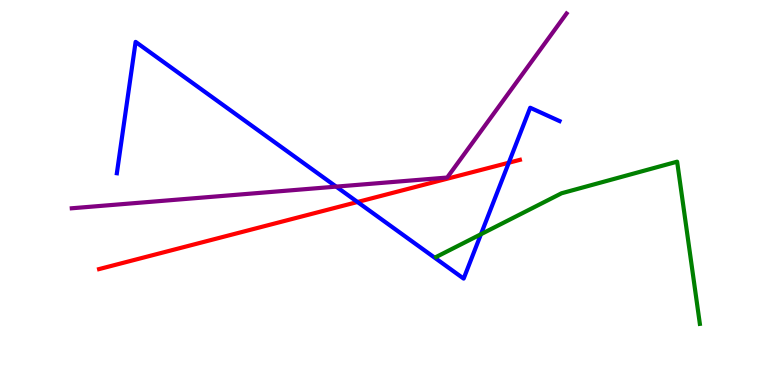[{'lines': ['blue', 'red'], 'intersections': [{'x': 4.61, 'y': 4.75}, {'x': 6.57, 'y': 5.77}]}, {'lines': ['green', 'red'], 'intersections': []}, {'lines': ['purple', 'red'], 'intersections': []}, {'lines': ['blue', 'green'], 'intersections': [{'x': 6.21, 'y': 3.92}]}, {'lines': ['blue', 'purple'], 'intersections': [{'x': 4.34, 'y': 5.15}]}, {'lines': ['green', 'purple'], 'intersections': []}]